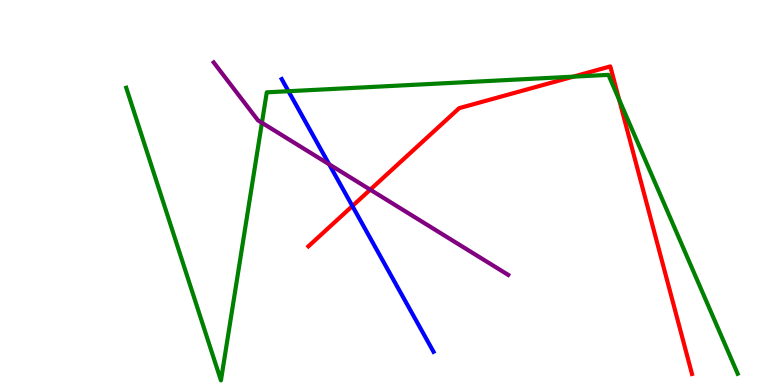[{'lines': ['blue', 'red'], 'intersections': [{'x': 4.55, 'y': 4.65}]}, {'lines': ['green', 'red'], 'intersections': [{'x': 7.4, 'y': 8.01}, {'x': 7.99, 'y': 7.41}]}, {'lines': ['purple', 'red'], 'intersections': [{'x': 4.78, 'y': 5.07}]}, {'lines': ['blue', 'green'], 'intersections': [{'x': 3.72, 'y': 7.63}]}, {'lines': ['blue', 'purple'], 'intersections': [{'x': 4.25, 'y': 5.73}]}, {'lines': ['green', 'purple'], 'intersections': [{'x': 3.38, 'y': 6.81}]}]